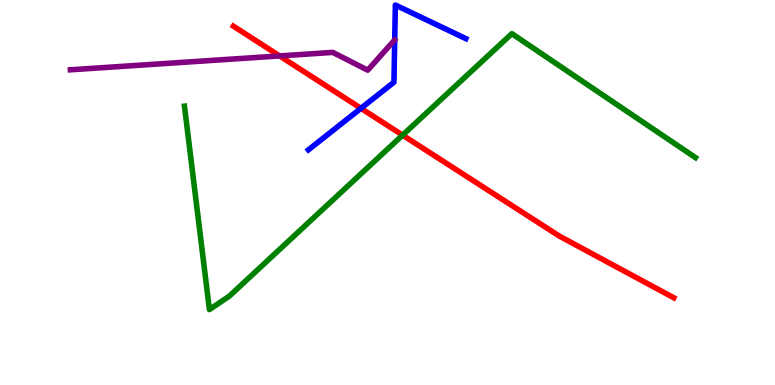[{'lines': ['blue', 'red'], 'intersections': [{'x': 4.66, 'y': 7.19}]}, {'lines': ['green', 'red'], 'intersections': [{'x': 5.19, 'y': 6.49}]}, {'lines': ['purple', 'red'], 'intersections': [{'x': 3.61, 'y': 8.55}]}, {'lines': ['blue', 'green'], 'intersections': []}, {'lines': ['blue', 'purple'], 'intersections': []}, {'lines': ['green', 'purple'], 'intersections': []}]